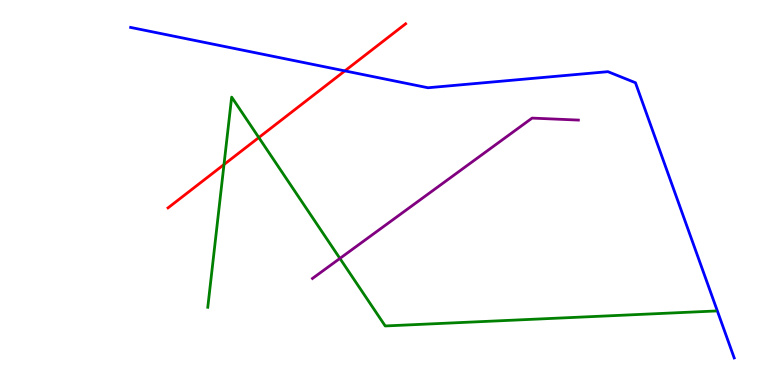[{'lines': ['blue', 'red'], 'intersections': [{'x': 4.45, 'y': 8.16}]}, {'lines': ['green', 'red'], 'intersections': [{'x': 2.89, 'y': 5.73}, {'x': 3.34, 'y': 6.43}]}, {'lines': ['purple', 'red'], 'intersections': []}, {'lines': ['blue', 'green'], 'intersections': []}, {'lines': ['blue', 'purple'], 'intersections': []}, {'lines': ['green', 'purple'], 'intersections': [{'x': 4.39, 'y': 3.29}]}]